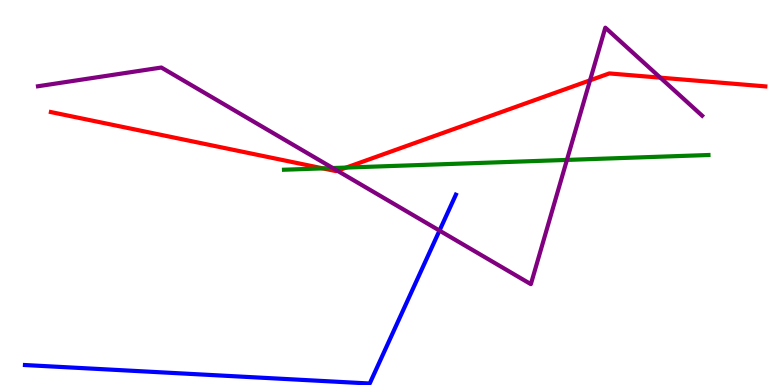[{'lines': ['blue', 'red'], 'intersections': []}, {'lines': ['green', 'red'], 'intersections': [{'x': 4.17, 'y': 5.63}, {'x': 4.47, 'y': 5.65}]}, {'lines': ['purple', 'red'], 'intersections': [{'x': 4.35, 'y': 5.57}, {'x': 7.61, 'y': 7.91}, {'x': 8.52, 'y': 7.98}]}, {'lines': ['blue', 'green'], 'intersections': []}, {'lines': ['blue', 'purple'], 'intersections': [{'x': 5.67, 'y': 4.01}]}, {'lines': ['green', 'purple'], 'intersections': [{'x': 4.29, 'y': 5.64}, {'x': 7.32, 'y': 5.85}]}]